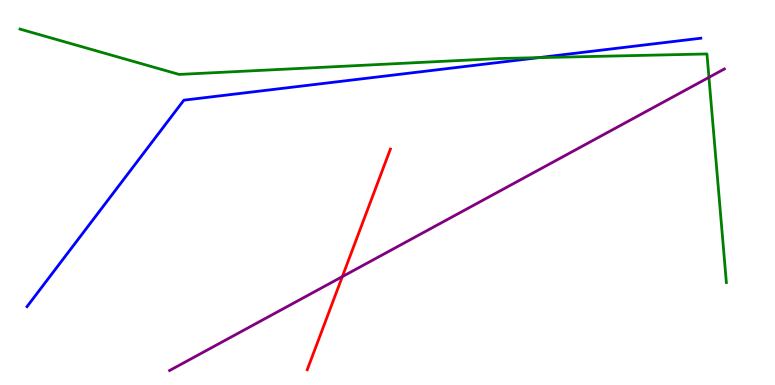[{'lines': ['blue', 'red'], 'intersections': []}, {'lines': ['green', 'red'], 'intersections': []}, {'lines': ['purple', 'red'], 'intersections': [{'x': 4.42, 'y': 2.81}]}, {'lines': ['blue', 'green'], 'intersections': [{'x': 6.95, 'y': 8.5}]}, {'lines': ['blue', 'purple'], 'intersections': []}, {'lines': ['green', 'purple'], 'intersections': [{'x': 9.15, 'y': 7.99}]}]